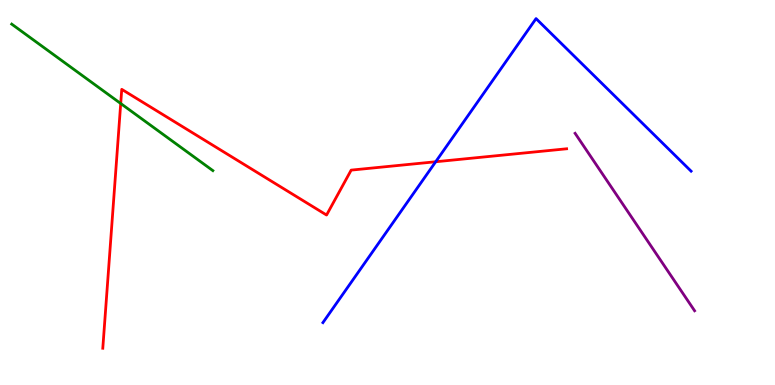[{'lines': ['blue', 'red'], 'intersections': [{'x': 5.62, 'y': 5.8}]}, {'lines': ['green', 'red'], 'intersections': [{'x': 1.56, 'y': 7.31}]}, {'lines': ['purple', 'red'], 'intersections': []}, {'lines': ['blue', 'green'], 'intersections': []}, {'lines': ['blue', 'purple'], 'intersections': []}, {'lines': ['green', 'purple'], 'intersections': []}]